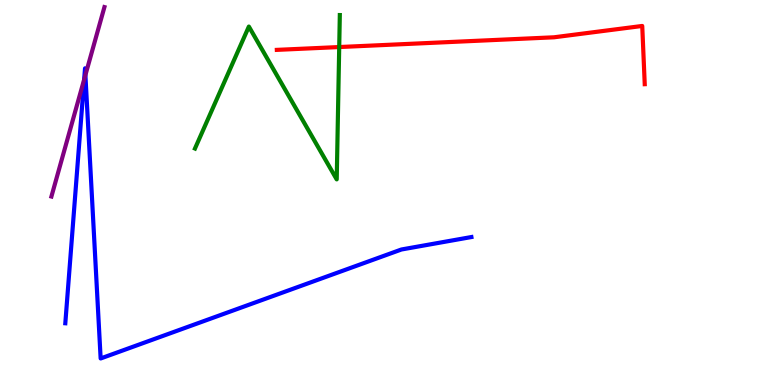[{'lines': ['blue', 'red'], 'intersections': []}, {'lines': ['green', 'red'], 'intersections': [{'x': 4.38, 'y': 8.78}]}, {'lines': ['purple', 'red'], 'intersections': []}, {'lines': ['blue', 'green'], 'intersections': []}, {'lines': ['blue', 'purple'], 'intersections': [{'x': 1.09, 'y': 7.93}, {'x': 1.1, 'y': 8.05}]}, {'lines': ['green', 'purple'], 'intersections': []}]